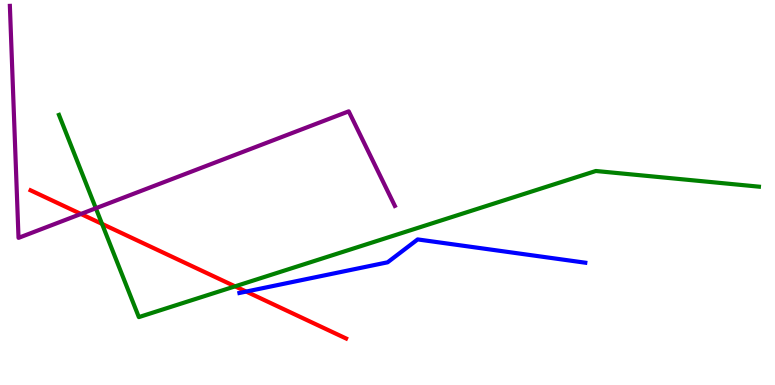[{'lines': ['blue', 'red'], 'intersections': [{'x': 3.18, 'y': 2.43}]}, {'lines': ['green', 'red'], 'intersections': [{'x': 1.32, 'y': 4.19}, {'x': 3.03, 'y': 2.56}]}, {'lines': ['purple', 'red'], 'intersections': [{'x': 1.04, 'y': 4.44}]}, {'lines': ['blue', 'green'], 'intersections': []}, {'lines': ['blue', 'purple'], 'intersections': []}, {'lines': ['green', 'purple'], 'intersections': [{'x': 1.24, 'y': 4.59}]}]